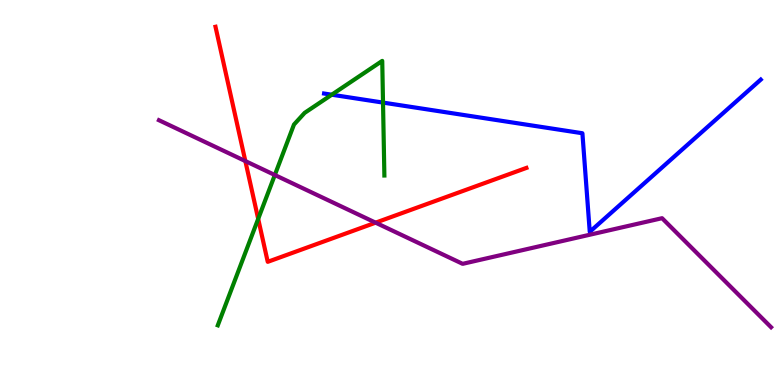[{'lines': ['blue', 'red'], 'intersections': []}, {'lines': ['green', 'red'], 'intersections': [{'x': 3.33, 'y': 4.32}]}, {'lines': ['purple', 'red'], 'intersections': [{'x': 3.17, 'y': 5.82}, {'x': 4.85, 'y': 4.22}]}, {'lines': ['blue', 'green'], 'intersections': [{'x': 4.28, 'y': 7.54}, {'x': 4.94, 'y': 7.34}]}, {'lines': ['blue', 'purple'], 'intersections': []}, {'lines': ['green', 'purple'], 'intersections': [{'x': 3.55, 'y': 5.45}]}]